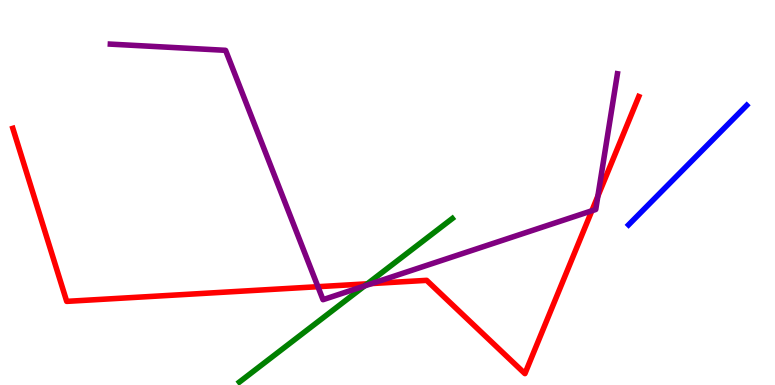[{'lines': ['blue', 'red'], 'intersections': []}, {'lines': ['green', 'red'], 'intersections': [{'x': 4.74, 'y': 2.63}]}, {'lines': ['purple', 'red'], 'intersections': [{'x': 4.1, 'y': 2.55}, {'x': 4.8, 'y': 2.63}, {'x': 7.64, 'y': 4.53}, {'x': 7.71, 'y': 4.91}]}, {'lines': ['blue', 'green'], 'intersections': []}, {'lines': ['blue', 'purple'], 'intersections': []}, {'lines': ['green', 'purple'], 'intersections': [{'x': 4.7, 'y': 2.57}]}]